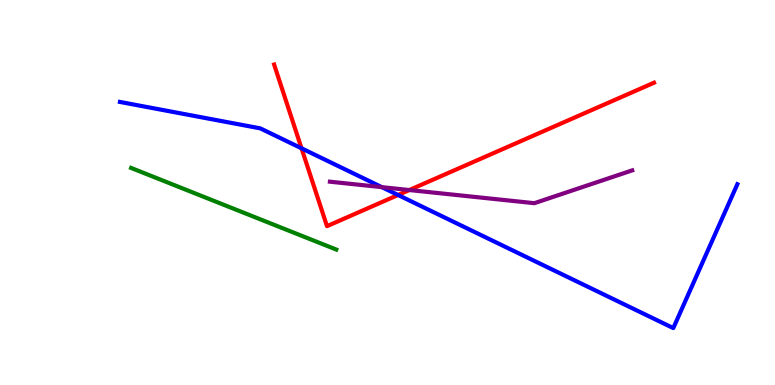[{'lines': ['blue', 'red'], 'intersections': [{'x': 3.89, 'y': 6.15}, {'x': 5.14, 'y': 4.94}]}, {'lines': ['green', 'red'], 'intersections': []}, {'lines': ['purple', 'red'], 'intersections': [{'x': 5.28, 'y': 5.06}]}, {'lines': ['blue', 'green'], 'intersections': []}, {'lines': ['blue', 'purple'], 'intersections': [{'x': 4.93, 'y': 5.14}]}, {'lines': ['green', 'purple'], 'intersections': []}]